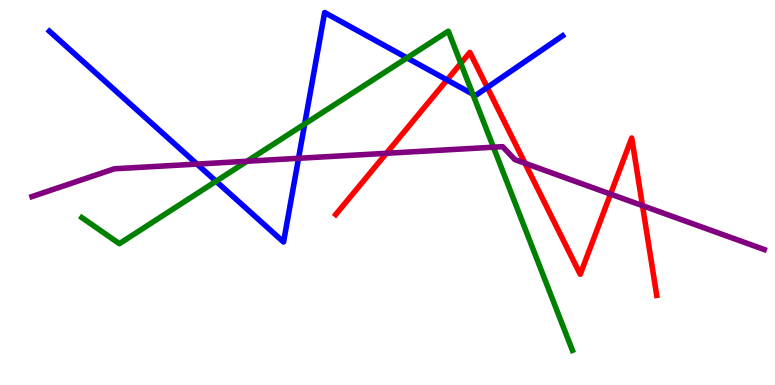[{'lines': ['blue', 'red'], 'intersections': [{'x': 5.77, 'y': 7.92}, {'x': 6.29, 'y': 7.73}]}, {'lines': ['green', 'red'], 'intersections': [{'x': 5.95, 'y': 8.36}]}, {'lines': ['purple', 'red'], 'intersections': [{'x': 4.99, 'y': 6.02}, {'x': 6.77, 'y': 5.76}, {'x': 7.88, 'y': 4.96}, {'x': 8.29, 'y': 4.66}]}, {'lines': ['blue', 'green'], 'intersections': [{'x': 2.79, 'y': 5.29}, {'x': 3.93, 'y': 6.78}, {'x': 5.25, 'y': 8.5}, {'x': 6.1, 'y': 7.56}]}, {'lines': ['blue', 'purple'], 'intersections': [{'x': 2.54, 'y': 5.74}, {'x': 3.85, 'y': 5.89}]}, {'lines': ['green', 'purple'], 'intersections': [{'x': 3.19, 'y': 5.81}, {'x': 6.37, 'y': 6.18}]}]